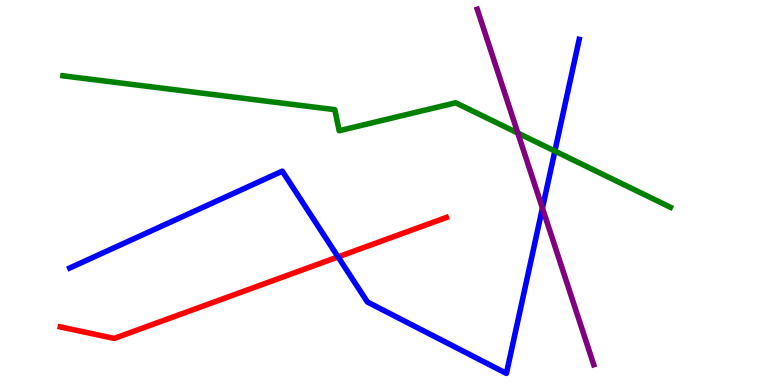[{'lines': ['blue', 'red'], 'intersections': [{'x': 4.36, 'y': 3.33}]}, {'lines': ['green', 'red'], 'intersections': []}, {'lines': ['purple', 'red'], 'intersections': []}, {'lines': ['blue', 'green'], 'intersections': [{'x': 7.16, 'y': 6.08}]}, {'lines': ['blue', 'purple'], 'intersections': [{'x': 7.0, 'y': 4.59}]}, {'lines': ['green', 'purple'], 'intersections': [{'x': 6.68, 'y': 6.54}]}]